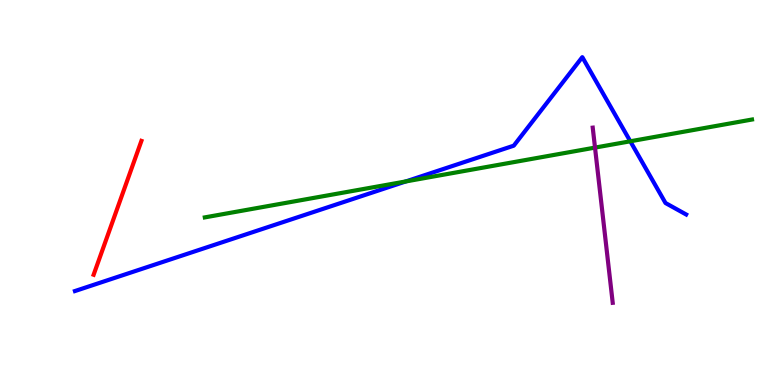[{'lines': ['blue', 'red'], 'intersections': []}, {'lines': ['green', 'red'], 'intersections': []}, {'lines': ['purple', 'red'], 'intersections': []}, {'lines': ['blue', 'green'], 'intersections': [{'x': 5.24, 'y': 5.29}, {'x': 8.13, 'y': 6.33}]}, {'lines': ['blue', 'purple'], 'intersections': []}, {'lines': ['green', 'purple'], 'intersections': [{'x': 7.68, 'y': 6.17}]}]